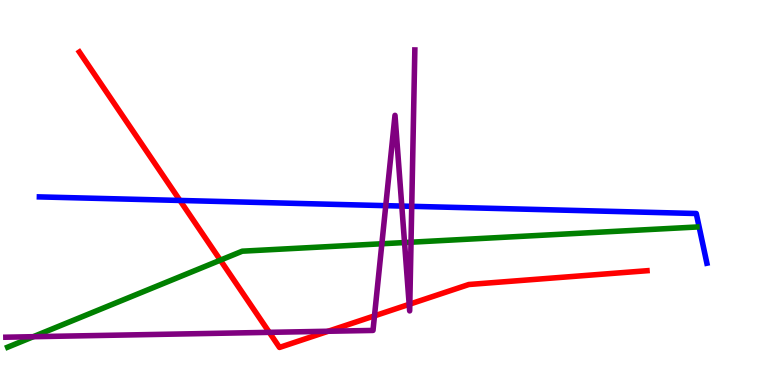[{'lines': ['blue', 'red'], 'intersections': [{'x': 2.32, 'y': 4.79}]}, {'lines': ['green', 'red'], 'intersections': [{'x': 2.84, 'y': 3.24}]}, {'lines': ['purple', 'red'], 'intersections': [{'x': 3.47, 'y': 1.37}, {'x': 4.23, 'y': 1.4}, {'x': 4.83, 'y': 1.8}, {'x': 5.28, 'y': 2.1}, {'x': 5.29, 'y': 2.1}]}, {'lines': ['blue', 'green'], 'intersections': []}, {'lines': ['blue', 'purple'], 'intersections': [{'x': 4.98, 'y': 4.66}, {'x': 5.18, 'y': 4.65}, {'x': 5.31, 'y': 4.64}]}, {'lines': ['green', 'purple'], 'intersections': [{'x': 0.43, 'y': 1.25}, {'x': 4.93, 'y': 3.67}, {'x': 5.22, 'y': 3.7}, {'x': 5.3, 'y': 3.71}]}]